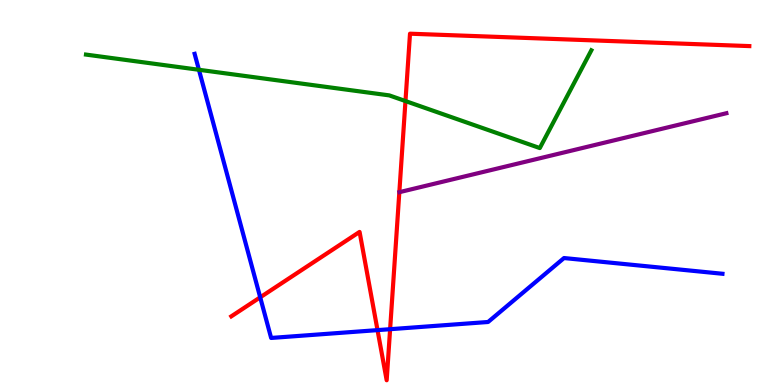[{'lines': ['blue', 'red'], 'intersections': [{'x': 3.36, 'y': 2.28}, {'x': 4.87, 'y': 1.43}, {'x': 5.03, 'y': 1.45}]}, {'lines': ['green', 'red'], 'intersections': [{'x': 5.23, 'y': 7.38}]}, {'lines': ['purple', 'red'], 'intersections': []}, {'lines': ['blue', 'green'], 'intersections': [{'x': 2.57, 'y': 8.19}]}, {'lines': ['blue', 'purple'], 'intersections': []}, {'lines': ['green', 'purple'], 'intersections': []}]